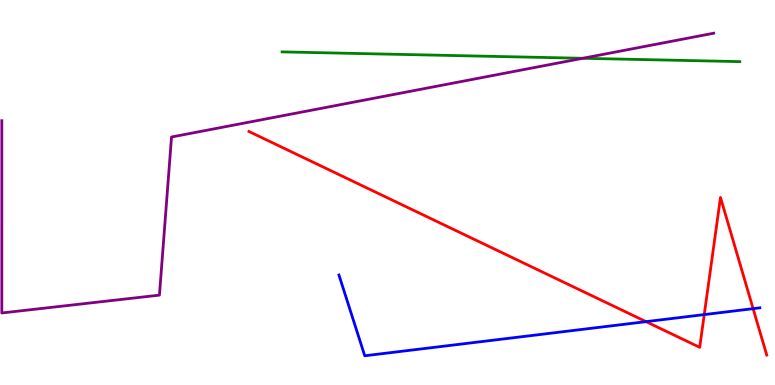[{'lines': ['blue', 'red'], 'intersections': [{'x': 8.34, 'y': 1.65}, {'x': 9.09, 'y': 1.83}, {'x': 9.72, 'y': 1.98}]}, {'lines': ['green', 'red'], 'intersections': []}, {'lines': ['purple', 'red'], 'intersections': []}, {'lines': ['blue', 'green'], 'intersections': []}, {'lines': ['blue', 'purple'], 'intersections': []}, {'lines': ['green', 'purple'], 'intersections': [{'x': 7.52, 'y': 8.49}]}]